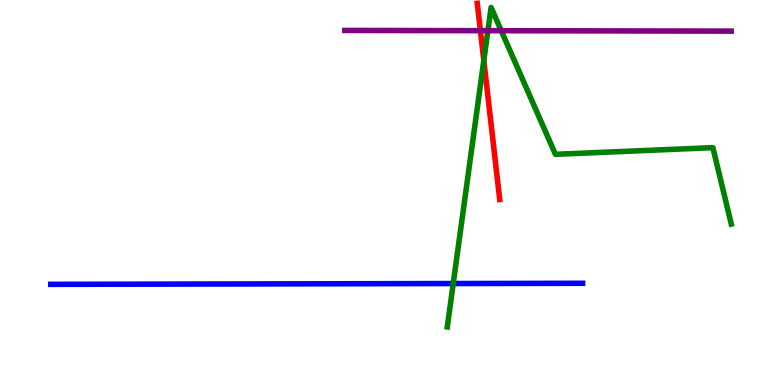[{'lines': ['blue', 'red'], 'intersections': []}, {'lines': ['green', 'red'], 'intersections': [{'x': 6.24, 'y': 8.43}]}, {'lines': ['purple', 'red'], 'intersections': [{'x': 6.2, 'y': 9.2}]}, {'lines': ['blue', 'green'], 'intersections': [{'x': 5.85, 'y': 2.64}]}, {'lines': ['blue', 'purple'], 'intersections': []}, {'lines': ['green', 'purple'], 'intersections': [{'x': 6.3, 'y': 9.2}, {'x': 6.47, 'y': 9.2}]}]